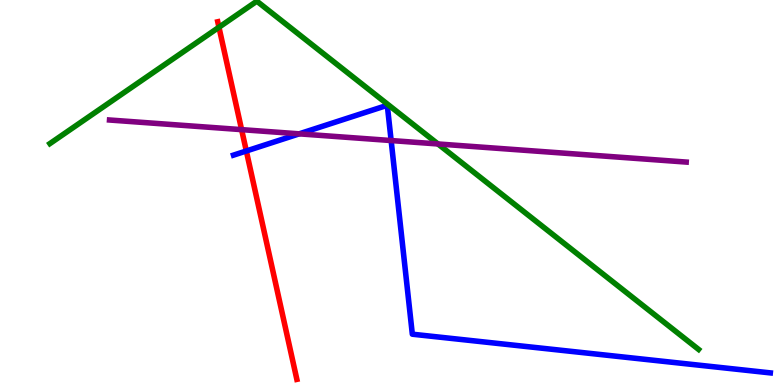[{'lines': ['blue', 'red'], 'intersections': [{'x': 3.18, 'y': 6.08}]}, {'lines': ['green', 'red'], 'intersections': [{'x': 2.83, 'y': 9.29}]}, {'lines': ['purple', 'red'], 'intersections': [{'x': 3.12, 'y': 6.63}]}, {'lines': ['blue', 'green'], 'intersections': []}, {'lines': ['blue', 'purple'], 'intersections': [{'x': 3.86, 'y': 6.52}, {'x': 5.05, 'y': 6.35}]}, {'lines': ['green', 'purple'], 'intersections': [{'x': 5.65, 'y': 6.26}]}]